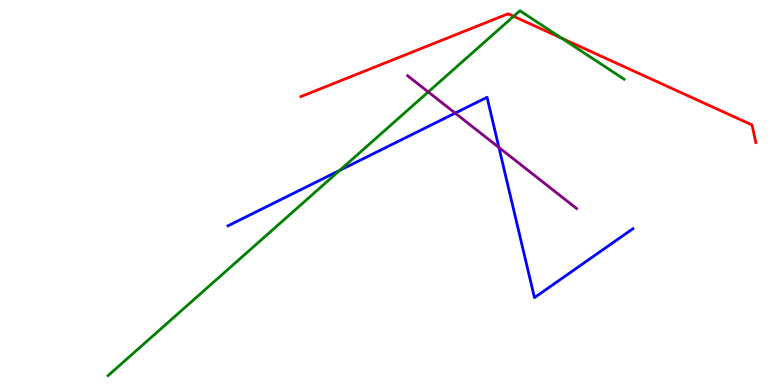[{'lines': ['blue', 'red'], 'intersections': []}, {'lines': ['green', 'red'], 'intersections': [{'x': 6.63, 'y': 9.58}, {'x': 7.25, 'y': 9.01}]}, {'lines': ['purple', 'red'], 'intersections': []}, {'lines': ['blue', 'green'], 'intersections': [{'x': 4.38, 'y': 5.57}]}, {'lines': ['blue', 'purple'], 'intersections': [{'x': 5.87, 'y': 7.06}, {'x': 6.44, 'y': 6.17}]}, {'lines': ['green', 'purple'], 'intersections': [{'x': 5.53, 'y': 7.61}]}]